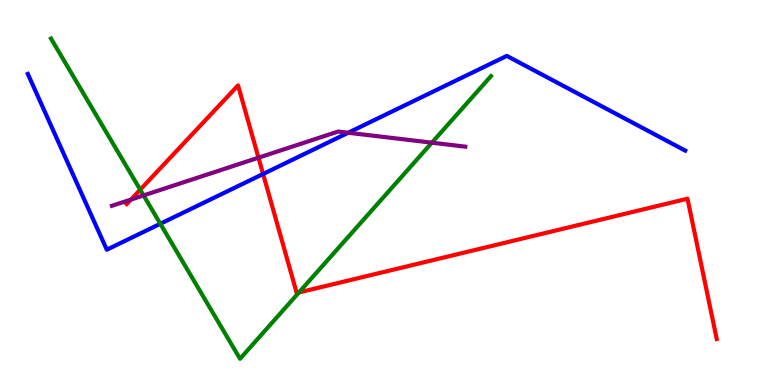[{'lines': ['blue', 'red'], 'intersections': [{'x': 3.39, 'y': 5.48}]}, {'lines': ['green', 'red'], 'intersections': [{'x': 1.81, 'y': 5.07}, {'x': 3.86, 'y': 2.4}]}, {'lines': ['purple', 'red'], 'intersections': [{'x': 1.69, 'y': 4.82}, {'x': 3.34, 'y': 5.9}]}, {'lines': ['blue', 'green'], 'intersections': [{'x': 2.07, 'y': 4.19}]}, {'lines': ['blue', 'purple'], 'intersections': [{'x': 4.49, 'y': 6.55}]}, {'lines': ['green', 'purple'], 'intersections': [{'x': 1.85, 'y': 4.92}, {'x': 5.57, 'y': 6.29}]}]